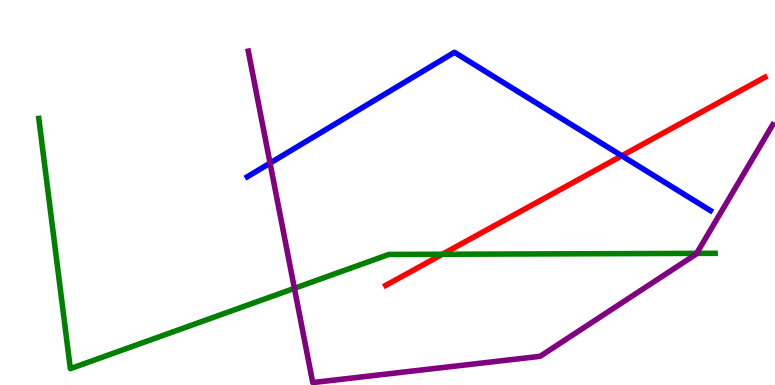[{'lines': ['blue', 'red'], 'intersections': [{'x': 8.02, 'y': 5.95}]}, {'lines': ['green', 'red'], 'intersections': [{'x': 5.71, 'y': 3.4}]}, {'lines': ['purple', 'red'], 'intersections': []}, {'lines': ['blue', 'green'], 'intersections': []}, {'lines': ['blue', 'purple'], 'intersections': [{'x': 3.48, 'y': 5.76}]}, {'lines': ['green', 'purple'], 'intersections': [{'x': 3.8, 'y': 2.51}, {'x': 8.99, 'y': 3.42}]}]